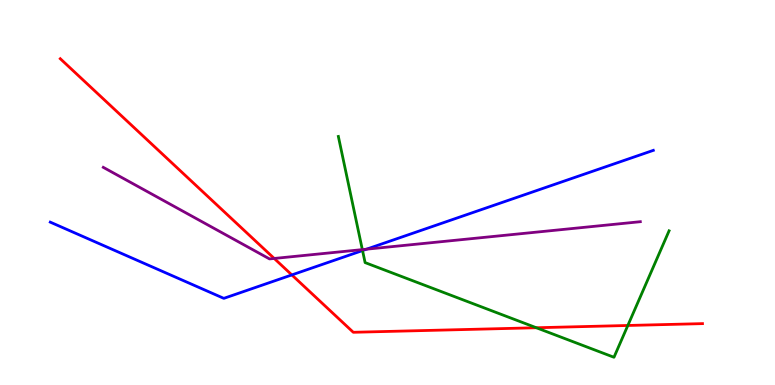[{'lines': ['blue', 'red'], 'intersections': [{'x': 3.77, 'y': 2.86}]}, {'lines': ['green', 'red'], 'intersections': [{'x': 6.92, 'y': 1.49}, {'x': 8.1, 'y': 1.55}]}, {'lines': ['purple', 'red'], 'intersections': [{'x': 3.54, 'y': 3.29}]}, {'lines': ['blue', 'green'], 'intersections': [{'x': 4.68, 'y': 3.49}]}, {'lines': ['blue', 'purple'], 'intersections': [{'x': 4.73, 'y': 3.53}]}, {'lines': ['green', 'purple'], 'intersections': [{'x': 4.68, 'y': 3.52}]}]